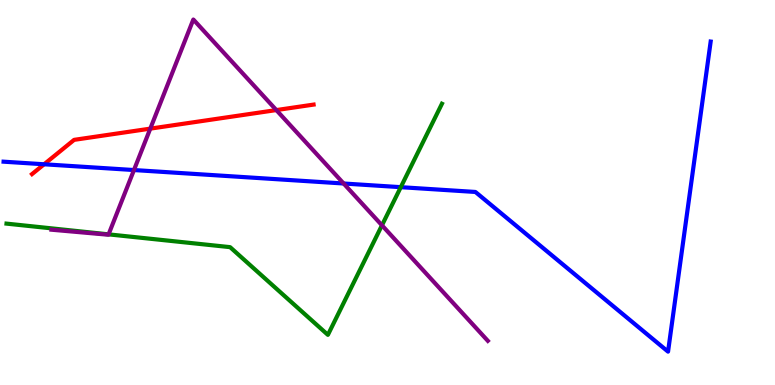[{'lines': ['blue', 'red'], 'intersections': [{'x': 0.569, 'y': 5.73}]}, {'lines': ['green', 'red'], 'intersections': []}, {'lines': ['purple', 'red'], 'intersections': [{'x': 1.94, 'y': 6.66}, {'x': 3.57, 'y': 7.14}]}, {'lines': ['blue', 'green'], 'intersections': [{'x': 5.17, 'y': 5.14}]}, {'lines': ['blue', 'purple'], 'intersections': [{'x': 1.73, 'y': 5.58}, {'x': 4.43, 'y': 5.23}]}, {'lines': ['green', 'purple'], 'intersections': [{'x': 1.4, 'y': 3.91}, {'x': 4.93, 'y': 4.15}]}]